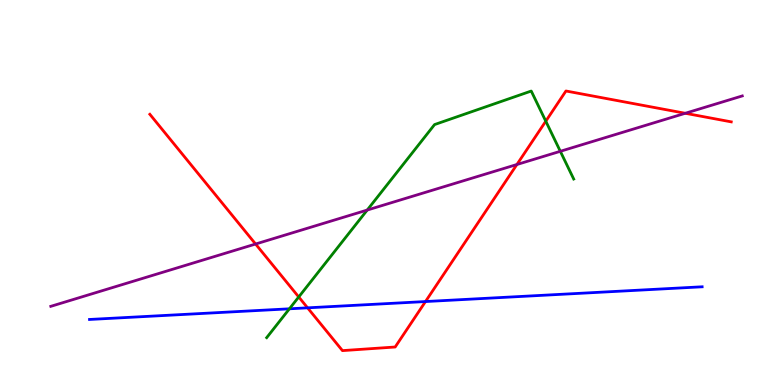[{'lines': ['blue', 'red'], 'intersections': [{'x': 3.97, 'y': 2.0}, {'x': 5.49, 'y': 2.17}]}, {'lines': ['green', 'red'], 'intersections': [{'x': 3.85, 'y': 2.29}, {'x': 7.04, 'y': 6.85}]}, {'lines': ['purple', 'red'], 'intersections': [{'x': 3.3, 'y': 3.66}, {'x': 6.67, 'y': 5.73}, {'x': 8.84, 'y': 7.06}]}, {'lines': ['blue', 'green'], 'intersections': [{'x': 3.73, 'y': 1.98}]}, {'lines': ['blue', 'purple'], 'intersections': []}, {'lines': ['green', 'purple'], 'intersections': [{'x': 4.74, 'y': 4.54}, {'x': 7.23, 'y': 6.07}]}]